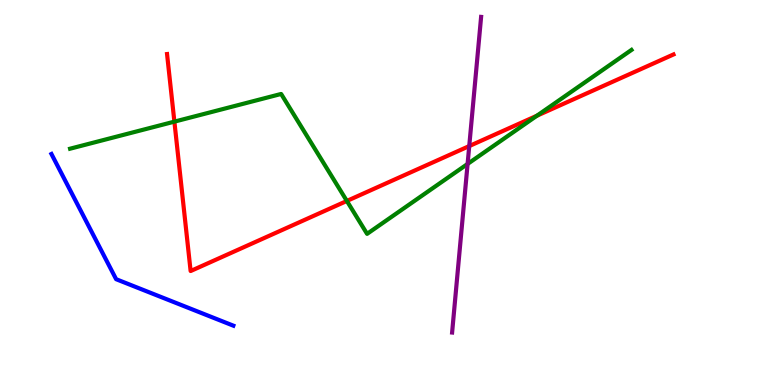[{'lines': ['blue', 'red'], 'intersections': []}, {'lines': ['green', 'red'], 'intersections': [{'x': 2.25, 'y': 6.84}, {'x': 4.48, 'y': 4.78}, {'x': 6.93, 'y': 6.99}]}, {'lines': ['purple', 'red'], 'intersections': [{'x': 6.05, 'y': 6.21}]}, {'lines': ['blue', 'green'], 'intersections': []}, {'lines': ['blue', 'purple'], 'intersections': []}, {'lines': ['green', 'purple'], 'intersections': [{'x': 6.03, 'y': 5.74}]}]